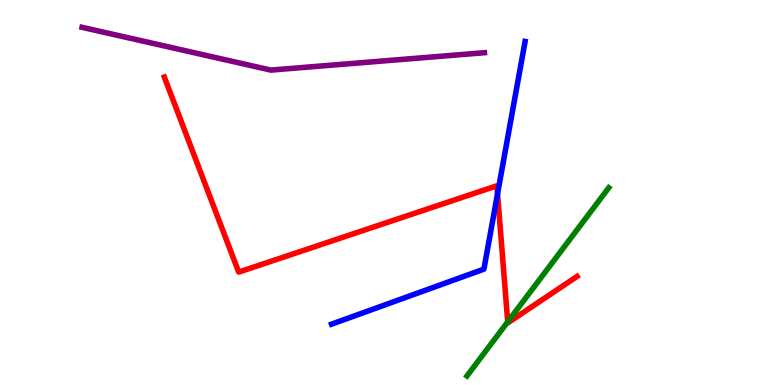[{'lines': ['blue', 'red'], 'intersections': [{'x': 6.42, 'y': 4.97}]}, {'lines': ['green', 'red'], 'intersections': [{'x': 6.55, 'y': 1.64}]}, {'lines': ['purple', 'red'], 'intersections': []}, {'lines': ['blue', 'green'], 'intersections': []}, {'lines': ['blue', 'purple'], 'intersections': []}, {'lines': ['green', 'purple'], 'intersections': []}]